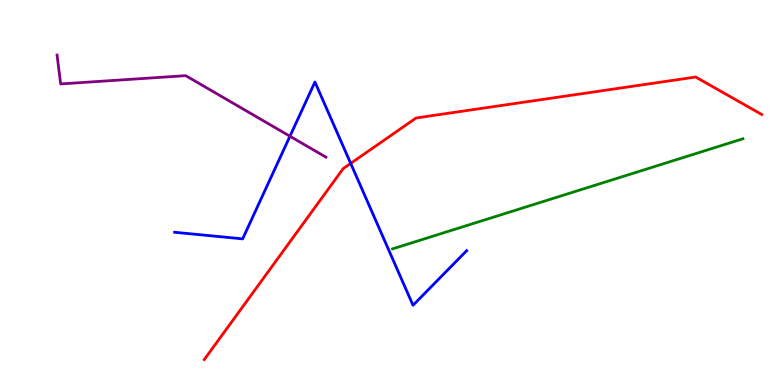[{'lines': ['blue', 'red'], 'intersections': [{'x': 4.53, 'y': 5.76}]}, {'lines': ['green', 'red'], 'intersections': []}, {'lines': ['purple', 'red'], 'intersections': []}, {'lines': ['blue', 'green'], 'intersections': []}, {'lines': ['blue', 'purple'], 'intersections': [{'x': 3.74, 'y': 6.46}]}, {'lines': ['green', 'purple'], 'intersections': []}]